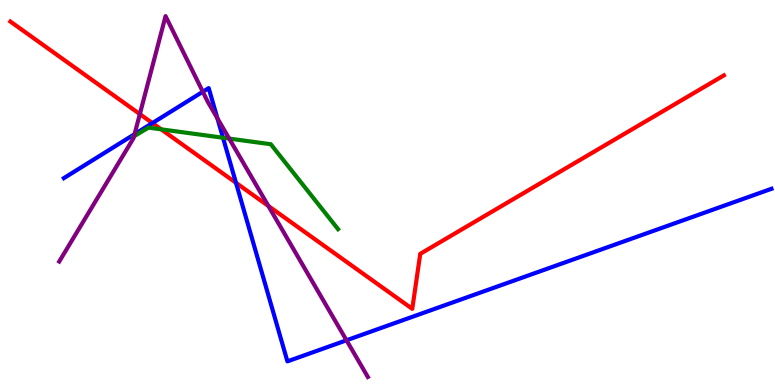[{'lines': ['blue', 'red'], 'intersections': [{'x': 1.97, 'y': 6.8}, {'x': 3.05, 'y': 5.25}]}, {'lines': ['green', 'red'], 'intersections': [{'x': 2.08, 'y': 6.64}]}, {'lines': ['purple', 'red'], 'intersections': [{'x': 1.8, 'y': 7.04}, {'x': 3.46, 'y': 4.65}]}, {'lines': ['blue', 'green'], 'intersections': [{'x': 2.88, 'y': 6.42}]}, {'lines': ['blue', 'purple'], 'intersections': [{'x': 1.74, 'y': 6.51}, {'x': 2.62, 'y': 7.62}, {'x': 2.81, 'y': 6.93}, {'x': 4.47, 'y': 1.16}]}, {'lines': ['green', 'purple'], 'intersections': [{'x': 1.73, 'y': 6.46}, {'x': 2.96, 'y': 6.4}]}]